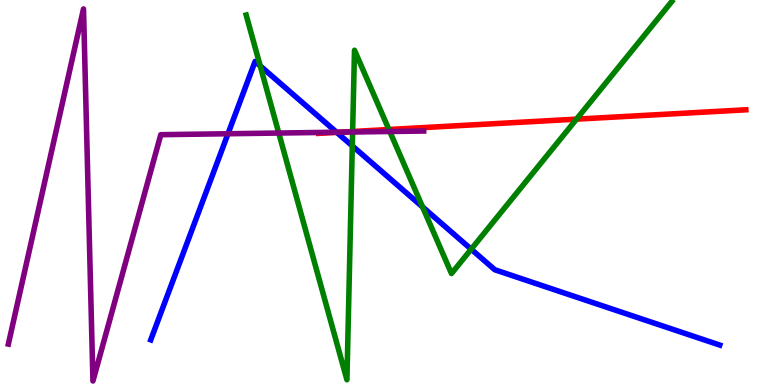[{'lines': ['blue', 'red'], 'intersections': [{'x': 4.35, 'y': 6.56}]}, {'lines': ['green', 'red'], 'intersections': [{'x': 4.55, 'y': 6.58}, {'x': 5.02, 'y': 6.64}, {'x': 7.44, 'y': 6.91}]}, {'lines': ['purple', 'red'], 'intersections': [{'x': 4.39, 'y': 6.57}]}, {'lines': ['blue', 'green'], 'intersections': [{'x': 3.36, 'y': 8.29}, {'x': 4.55, 'y': 6.21}, {'x': 5.45, 'y': 4.62}, {'x': 6.08, 'y': 3.53}]}, {'lines': ['blue', 'purple'], 'intersections': [{'x': 2.94, 'y': 6.53}, {'x': 4.34, 'y': 6.57}]}, {'lines': ['green', 'purple'], 'intersections': [{'x': 3.6, 'y': 6.54}, {'x': 4.55, 'y': 6.57}, {'x': 5.03, 'y': 6.58}]}]